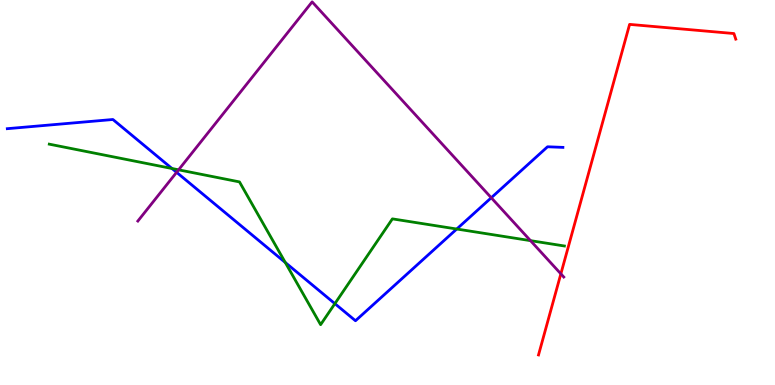[{'lines': ['blue', 'red'], 'intersections': []}, {'lines': ['green', 'red'], 'intersections': []}, {'lines': ['purple', 'red'], 'intersections': [{'x': 7.24, 'y': 2.89}]}, {'lines': ['blue', 'green'], 'intersections': [{'x': 2.22, 'y': 5.62}, {'x': 3.68, 'y': 3.18}, {'x': 4.32, 'y': 2.11}, {'x': 5.89, 'y': 4.05}]}, {'lines': ['blue', 'purple'], 'intersections': [{'x': 2.28, 'y': 5.52}, {'x': 6.34, 'y': 4.86}]}, {'lines': ['green', 'purple'], 'intersections': [{'x': 2.3, 'y': 5.59}, {'x': 6.85, 'y': 3.75}]}]